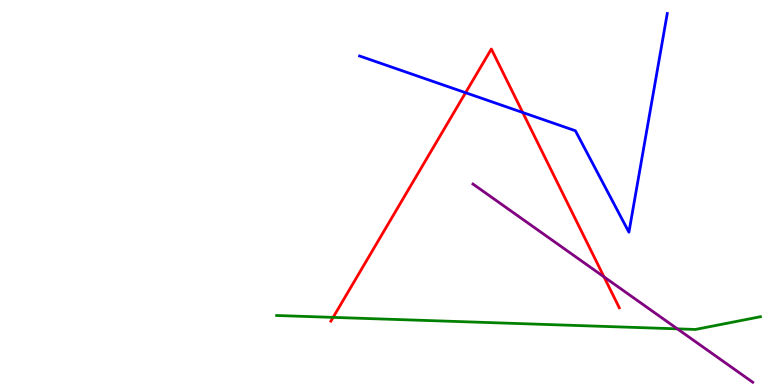[{'lines': ['blue', 'red'], 'intersections': [{'x': 6.01, 'y': 7.59}, {'x': 6.74, 'y': 7.08}]}, {'lines': ['green', 'red'], 'intersections': [{'x': 4.3, 'y': 1.76}]}, {'lines': ['purple', 'red'], 'intersections': [{'x': 7.79, 'y': 2.81}]}, {'lines': ['blue', 'green'], 'intersections': []}, {'lines': ['blue', 'purple'], 'intersections': []}, {'lines': ['green', 'purple'], 'intersections': [{'x': 8.74, 'y': 1.46}]}]